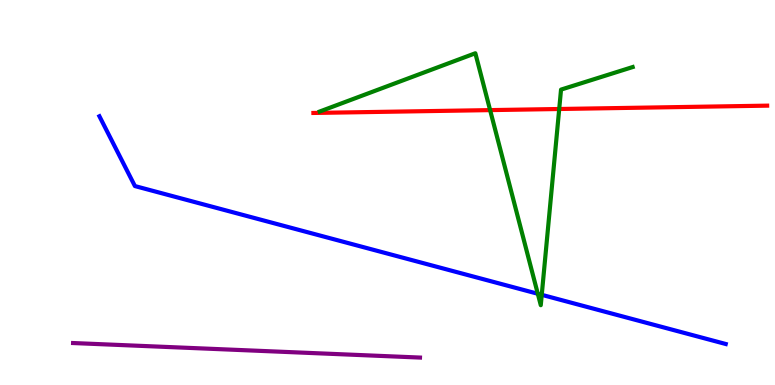[{'lines': ['blue', 'red'], 'intersections': []}, {'lines': ['green', 'red'], 'intersections': [{'x': 6.32, 'y': 7.14}, {'x': 7.22, 'y': 7.17}]}, {'lines': ['purple', 'red'], 'intersections': []}, {'lines': ['blue', 'green'], 'intersections': [{'x': 6.94, 'y': 2.37}, {'x': 6.99, 'y': 2.34}]}, {'lines': ['blue', 'purple'], 'intersections': []}, {'lines': ['green', 'purple'], 'intersections': []}]